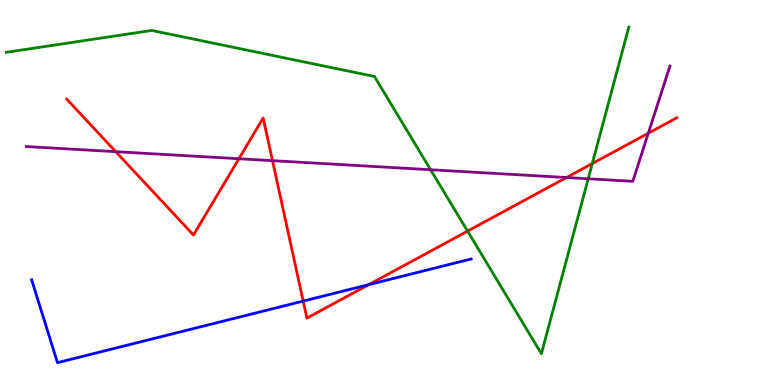[{'lines': ['blue', 'red'], 'intersections': [{'x': 3.91, 'y': 2.18}, {'x': 4.76, 'y': 2.61}]}, {'lines': ['green', 'red'], 'intersections': [{'x': 6.03, 'y': 4.0}, {'x': 7.64, 'y': 5.75}]}, {'lines': ['purple', 'red'], 'intersections': [{'x': 1.49, 'y': 6.06}, {'x': 3.08, 'y': 5.88}, {'x': 3.52, 'y': 5.83}, {'x': 7.31, 'y': 5.39}, {'x': 8.37, 'y': 6.54}]}, {'lines': ['blue', 'green'], 'intersections': []}, {'lines': ['blue', 'purple'], 'intersections': []}, {'lines': ['green', 'purple'], 'intersections': [{'x': 5.56, 'y': 5.59}, {'x': 7.59, 'y': 5.36}]}]